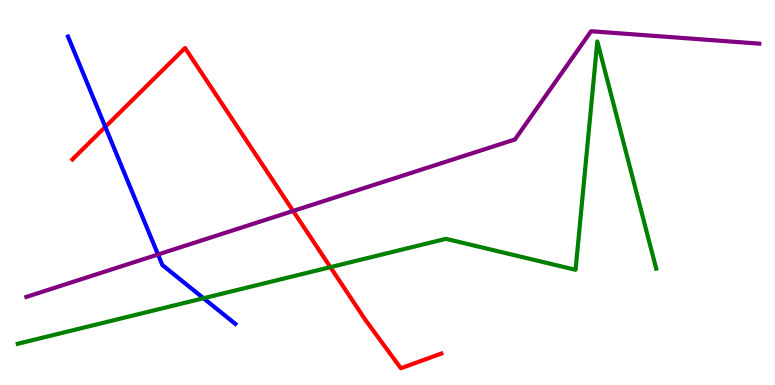[{'lines': ['blue', 'red'], 'intersections': [{'x': 1.36, 'y': 6.7}]}, {'lines': ['green', 'red'], 'intersections': [{'x': 4.26, 'y': 3.06}]}, {'lines': ['purple', 'red'], 'intersections': [{'x': 3.78, 'y': 4.52}]}, {'lines': ['blue', 'green'], 'intersections': [{'x': 2.63, 'y': 2.25}]}, {'lines': ['blue', 'purple'], 'intersections': [{'x': 2.04, 'y': 3.39}]}, {'lines': ['green', 'purple'], 'intersections': []}]